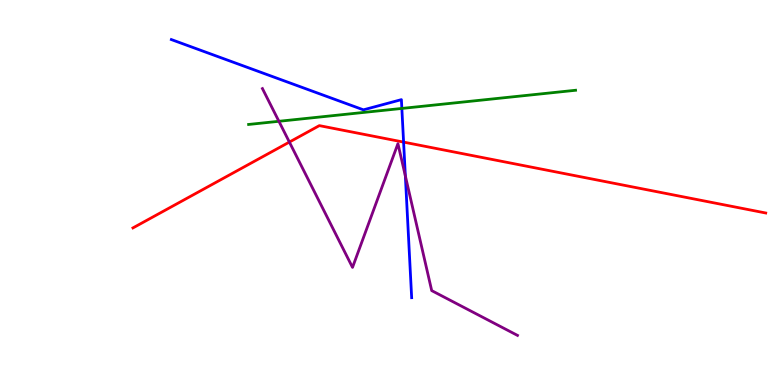[{'lines': ['blue', 'red'], 'intersections': [{'x': 5.21, 'y': 6.31}]}, {'lines': ['green', 'red'], 'intersections': []}, {'lines': ['purple', 'red'], 'intersections': [{'x': 3.73, 'y': 6.31}]}, {'lines': ['blue', 'green'], 'intersections': [{'x': 5.19, 'y': 7.18}]}, {'lines': ['blue', 'purple'], 'intersections': [{'x': 5.23, 'y': 5.43}]}, {'lines': ['green', 'purple'], 'intersections': [{'x': 3.6, 'y': 6.85}]}]